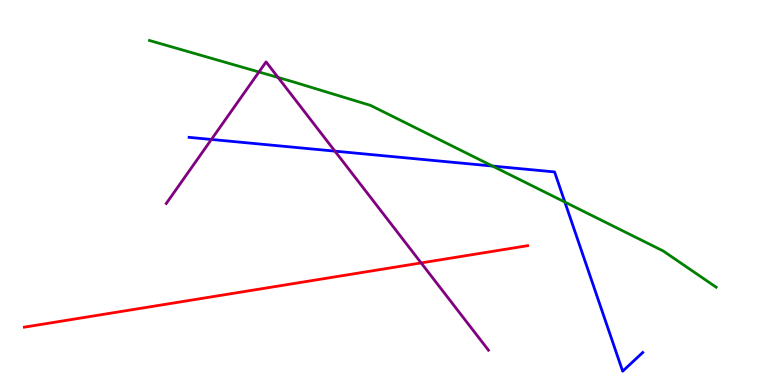[{'lines': ['blue', 'red'], 'intersections': []}, {'lines': ['green', 'red'], 'intersections': []}, {'lines': ['purple', 'red'], 'intersections': [{'x': 5.43, 'y': 3.17}]}, {'lines': ['blue', 'green'], 'intersections': [{'x': 6.35, 'y': 5.69}, {'x': 7.29, 'y': 4.75}]}, {'lines': ['blue', 'purple'], 'intersections': [{'x': 2.73, 'y': 6.38}, {'x': 4.32, 'y': 6.07}]}, {'lines': ['green', 'purple'], 'intersections': [{'x': 3.34, 'y': 8.13}, {'x': 3.59, 'y': 7.99}]}]